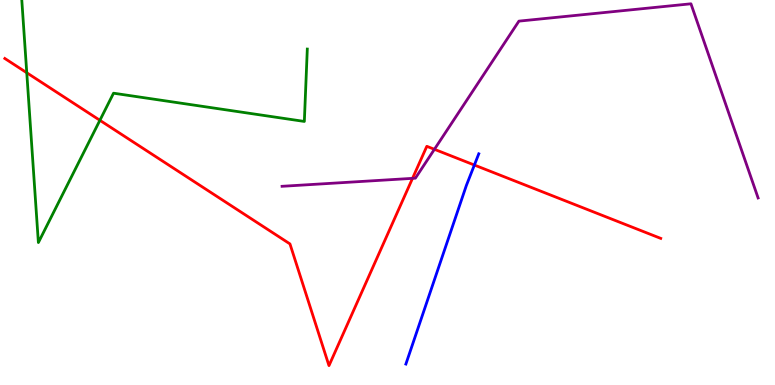[{'lines': ['blue', 'red'], 'intersections': [{'x': 6.12, 'y': 5.71}]}, {'lines': ['green', 'red'], 'intersections': [{'x': 0.345, 'y': 8.11}, {'x': 1.29, 'y': 6.88}]}, {'lines': ['purple', 'red'], 'intersections': [{'x': 5.32, 'y': 5.37}, {'x': 5.61, 'y': 6.12}]}, {'lines': ['blue', 'green'], 'intersections': []}, {'lines': ['blue', 'purple'], 'intersections': []}, {'lines': ['green', 'purple'], 'intersections': []}]